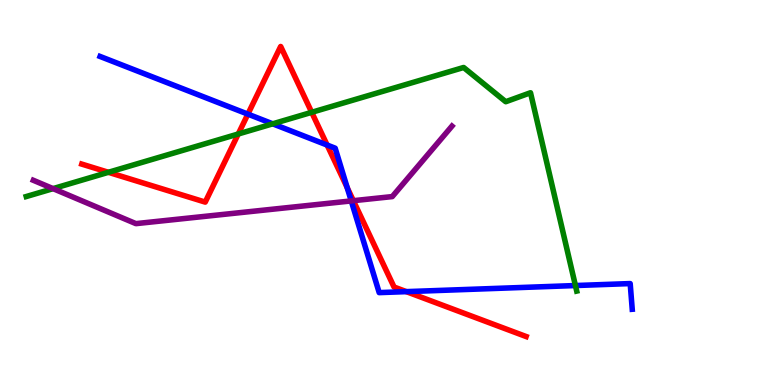[{'lines': ['blue', 'red'], 'intersections': [{'x': 3.2, 'y': 7.04}, {'x': 4.22, 'y': 6.23}, {'x': 4.48, 'y': 5.13}, {'x': 5.24, 'y': 2.43}]}, {'lines': ['green', 'red'], 'intersections': [{'x': 1.4, 'y': 5.52}, {'x': 3.07, 'y': 6.52}, {'x': 4.02, 'y': 7.08}]}, {'lines': ['purple', 'red'], 'intersections': [{'x': 4.56, 'y': 4.79}]}, {'lines': ['blue', 'green'], 'intersections': [{'x': 3.52, 'y': 6.78}, {'x': 7.42, 'y': 2.58}]}, {'lines': ['blue', 'purple'], 'intersections': [{'x': 4.53, 'y': 4.78}]}, {'lines': ['green', 'purple'], 'intersections': [{'x': 0.685, 'y': 5.1}]}]